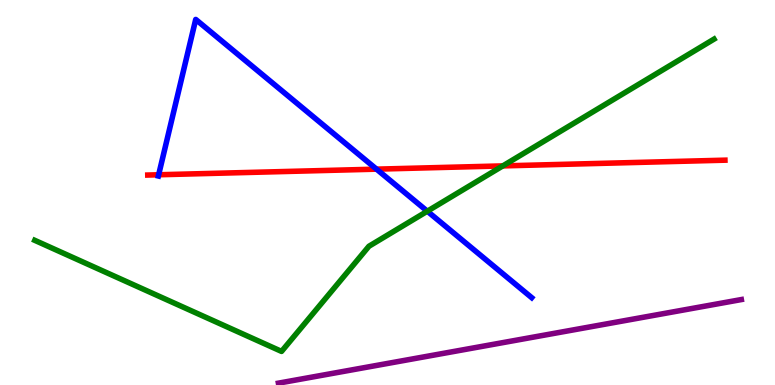[{'lines': ['blue', 'red'], 'intersections': [{'x': 2.05, 'y': 5.46}, {'x': 4.86, 'y': 5.61}]}, {'lines': ['green', 'red'], 'intersections': [{'x': 6.49, 'y': 5.69}]}, {'lines': ['purple', 'red'], 'intersections': []}, {'lines': ['blue', 'green'], 'intersections': [{'x': 5.51, 'y': 4.51}]}, {'lines': ['blue', 'purple'], 'intersections': []}, {'lines': ['green', 'purple'], 'intersections': []}]